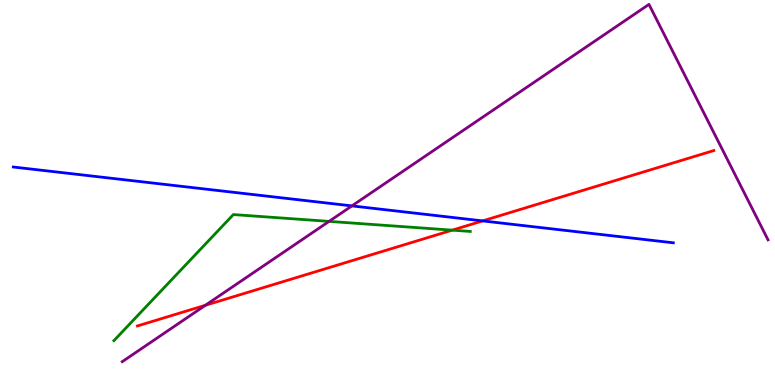[{'lines': ['blue', 'red'], 'intersections': [{'x': 6.23, 'y': 4.26}]}, {'lines': ['green', 'red'], 'intersections': [{'x': 5.84, 'y': 4.02}]}, {'lines': ['purple', 'red'], 'intersections': [{'x': 2.65, 'y': 2.07}]}, {'lines': ['blue', 'green'], 'intersections': []}, {'lines': ['blue', 'purple'], 'intersections': [{'x': 4.54, 'y': 4.65}]}, {'lines': ['green', 'purple'], 'intersections': [{'x': 4.25, 'y': 4.25}]}]